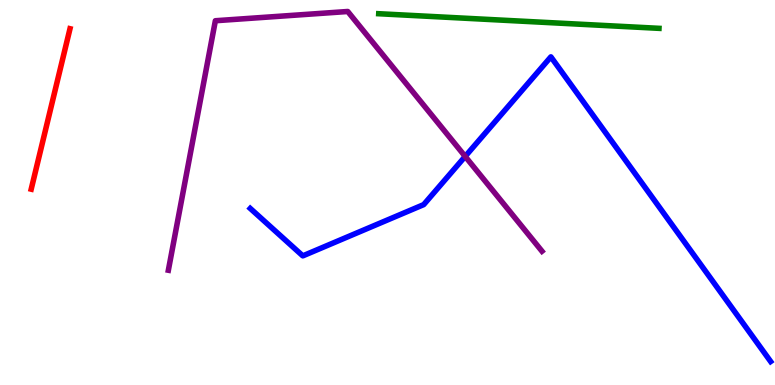[{'lines': ['blue', 'red'], 'intersections': []}, {'lines': ['green', 'red'], 'intersections': []}, {'lines': ['purple', 'red'], 'intersections': []}, {'lines': ['blue', 'green'], 'intersections': []}, {'lines': ['blue', 'purple'], 'intersections': [{'x': 6.0, 'y': 5.94}]}, {'lines': ['green', 'purple'], 'intersections': []}]